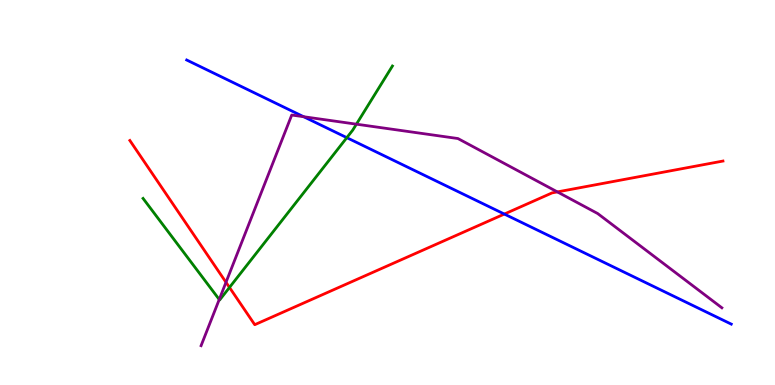[{'lines': ['blue', 'red'], 'intersections': [{'x': 6.51, 'y': 4.44}]}, {'lines': ['green', 'red'], 'intersections': [{'x': 2.96, 'y': 2.53}]}, {'lines': ['purple', 'red'], 'intersections': [{'x': 2.92, 'y': 2.67}, {'x': 7.19, 'y': 5.02}]}, {'lines': ['blue', 'green'], 'intersections': [{'x': 4.48, 'y': 6.42}]}, {'lines': ['blue', 'purple'], 'intersections': [{'x': 3.92, 'y': 6.97}]}, {'lines': ['green', 'purple'], 'intersections': [{'x': 2.83, 'y': 2.22}, {'x': 4.6, 'y': 6.77}]}]